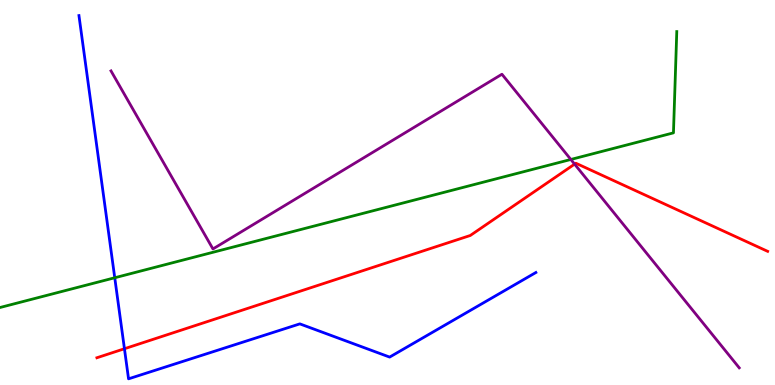[{'lines': ['blue', 'red'], 'intersections': [{'x': 1.61, 'y': 0.942}]}, {'lines': ['green', 'red'], 'intersections': []}, {'lines': ['purple', 'red'], 'intersections': [{'x': 7.41, 'y': 5.74}]}, {'lines': ['blue', 'green'], 'intersections': [{'x': 1.48, 'y': 2.79}]}, {'lines': ['blue', 'purple'], 'intersections': []}, {'lines': ['green', 'purple'], 'intersections': [{'x': 7.37, 'y': 5.86}]}]